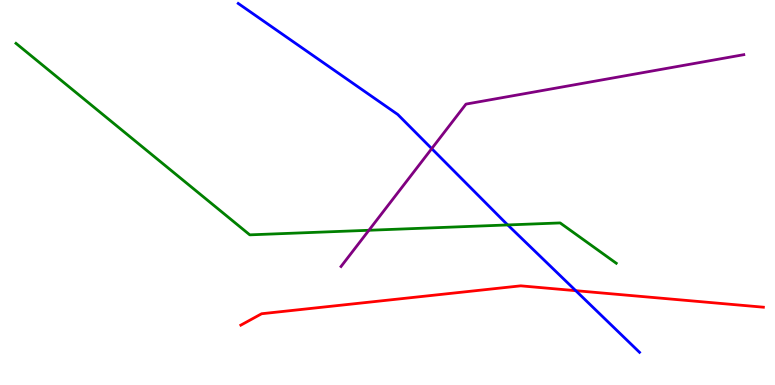[{'lines': ['blue', 'red'], 'intersections': [{'x': 7.43, 'y': 2.45}]}, {'lines': ['green', 'red'], 'intersections': []}, {'lines': ['purple', 'red'], 'intersections': []}, {'lines': ['blue', 'green'], 'intersections': [{'x': 6.55, 'y': 4.16}]}, {'lines': ['blue', 'purple'], 'intersections': [{'x': 5.57, 'y': 6.14}]}, {'lines': ['green', 'purple'], 'intersections': [{'x': 4.76, 'y': 4.02}]}]